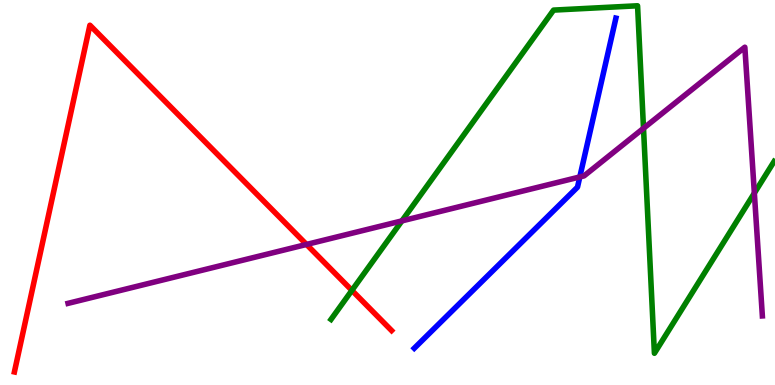[{'lines': ['blue', 'red'], 'intersections': []}, {'lines': ['green', 'red'], 'intersections': [{'x': 4.54, 'y': 2.46}]}, {'lines': ['purple', 'red'], 'intersections': [{'x': 3.96, 'y': 3.65}]}, {'lines': ['blue', 'green'], 'intersections': []}, {'lines': ['blue', 'purple'], 'intersections': [{'x': 7.48, 'y': 5.4}]}, {'lines': ['green', 'purple'], 'intersections': [{'x': 5.19, 'y': 4.26}, {'x': 8.3, 'y': 6.67}, {'x': 9.73, 'y': 4.98}]}]